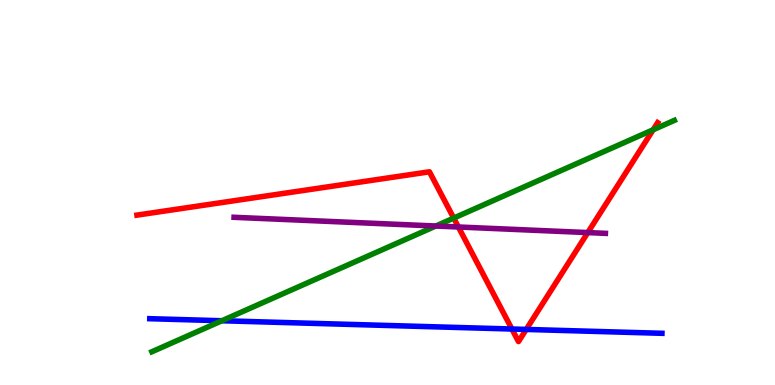[{'lines': ['blue', 'red'], 'intersections': [{'x': 6.61, 'y': 1.45}, {'x': 6.79, 'y': 1.44}]}, {'lines': ['green', 'red'], 'intersections': [{'x': 5.85, 'y': 4.34}, {'x': 8.43, 'y': 6.63}]}, {'lines': ['purple', 'red'], 'intersections': [{'x': 5.91, 'y': 4.1}, {'x': 7.58, 'y': 3.96}]}, {'lines': ['blue', 'green'], 'intersections': [{'x': 2.86, 'y': 1.67}]}, {'lines': ['blue', 'purple'], 'intersections': []}, {'lines': ['green', 'purple'], 'intersections': [{'x': 5.62, 'y': 4.13}]}]